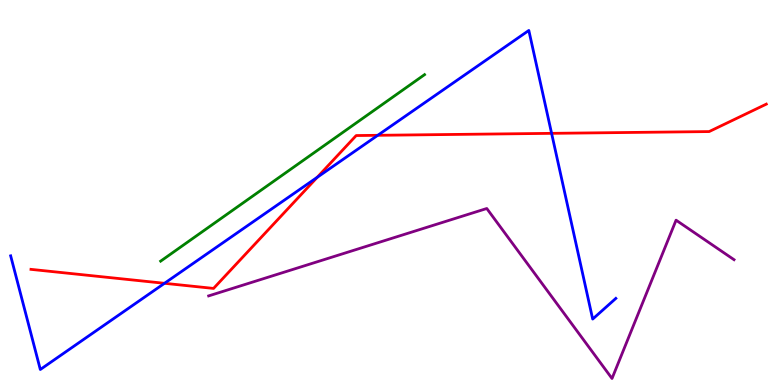[{'lines': ['blue', 'red'], 'intersections': [{'x': 2.12, 'y': 2.64}, {'x': 4.09, 'y': 5.39}, {'x': 4.87, 'y': 6.49}, {'x': 7.12, 'y': 6.54}]}, {'lines': ['green', 'red'], 'intersections': []}, {'lines': ['purple', 'red'], 'intersections': []}, {'lines': ['blue', 'green'], 'intersections': []}, {'lines': ['blue', 'purple'], 'intersections': []}, {'lines': ['green', 'purple'], 'intersections': []}]